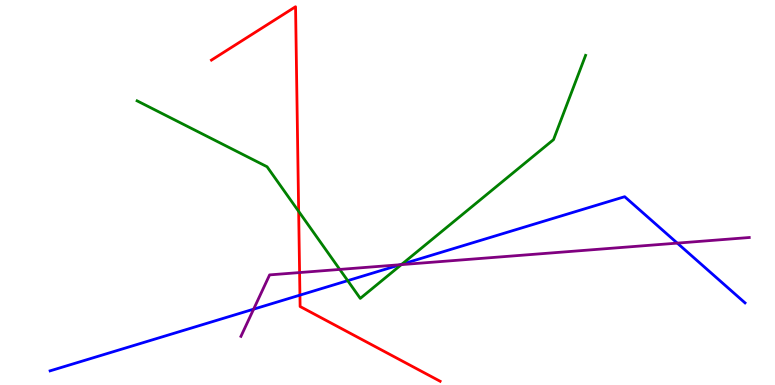[{'lines': ['blue', 'red'], 'intersections': [{'x': 3.87, 'y': 2.33}]}, {'lines': ['green', 'red'], 'intersections': [{'x': 3.85, 'y': 4.51}]}, {'lines': ['purple', 'red'], 'intersections': [{'x': 3.87, 'y': 2.92}]}, {'lines': ['blue', 'green'], 'intersections': [{'x': 4.49, 'y': 2.71}, {'x': 5.18, 'y': 3.14}]}, {'lines': ['blue', 'purple'], 'intersections': [{'x': 3.27, 'y': 1.97}, {'x': 5.17, 'y': 3.12}, {'x': 8.74, 'y': 3.69}]}, {'lines': ['green', 'purple'], 'intersections': [{'x': 4.38, 'y': 3.0}, {'x': 5.18, 'y': 3.13}]}]